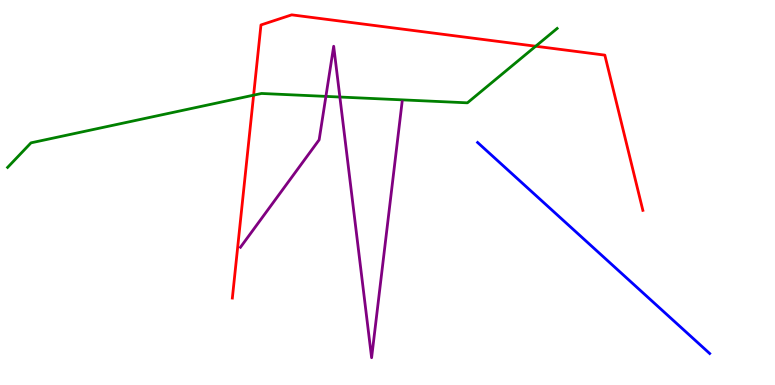[{'lines': ['blue', 'red'], 'intersections': []}, {'lines': ['green', 'red'], 'intersections': [{'x': 3.27, 'y': 7.53}, {'x': 6.91, 'y': 8.8}]}, {'lines': ['purple', 'red'], 'intersections': []}, {'lines': ['blue', 'green'], 'intersections': []}, {'lines': ['blue', 'purple'], 'intersections': []}, {'lines': ['green', 'purple'], 'intersections': [{'x': 4.21, 'y': 7.5}, {'x': 4.39, 'y': 7.48}]}]